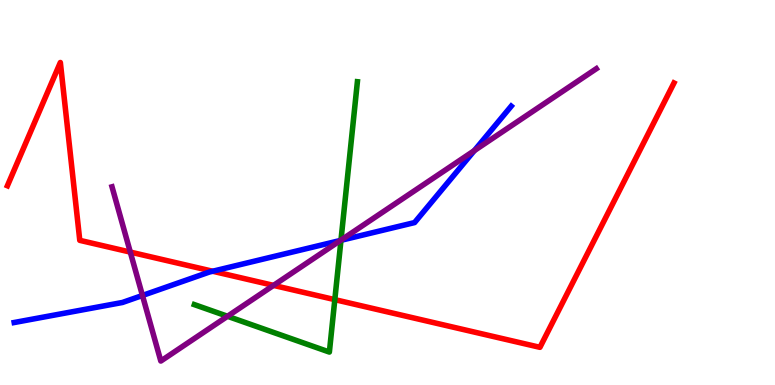[{'lines': ['blue', 'red'], 'intersections': [{'x': 2.74, 'y': 2.95}]}, {'lines': ['green', 'red'], 'intersections': [{'x': 4.32, 'y': 2.22}]}, {'lines': ['purple', 'red'], 'intersections': [{'x': 1.68, 'y': 3.45}, {'x': 3.53, 'y': 2.59}]}, {'lines': ['blue', 'green'], 'intersections': [{'x': 4.4, 'y': 3.76}]}, {'lines': ['blue', 'purple'], 'intersections': [{'x': 1.84, 'y': 2.33}, {'x': 4.39, 'y': 3.76}, {'x': 6.12, 'y': 6.09}]}, {'lines': ['green', 'purple'], 'intersections': [{'x': 2.94, 'y': 1.79}, {'x': 4.4, 'y': 3.76}]}]